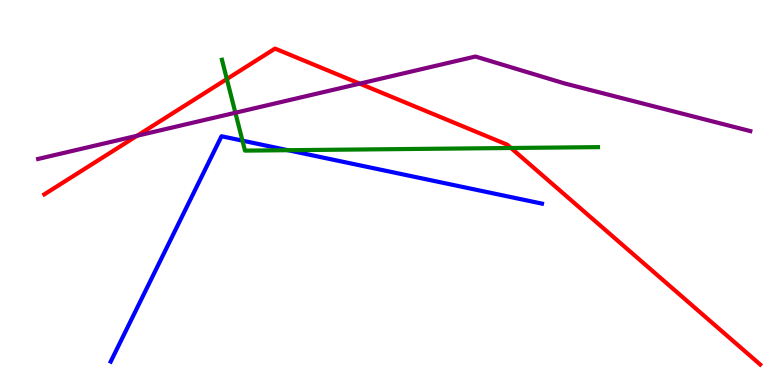[{'lines': ['blue', 'red'], 'intersections': []}, {'lines': ['green', 'red'], 'intersections': [{'x': 2.93, 'y': 7.95}, {'x': 6.59, 'y': 6.16}]}, {'lines': ['purple', 'red'], 'intersections': [{'x': 1.77, 'y': 6.47}, {'x': 4.64, 'y': 7.83}]}, {'lines': ['blue', 'green'], 'intersections': [{'x': 3.13, 'y': 6.35}, {'x': 3.71, 'y': 6.1}]}, {'lines': ['blue', 'purple'], 'intersections': []}, {'lines': ['green', 'purple'], 'intersections': [{'x': 3.04, 'y': 7.07}]}]